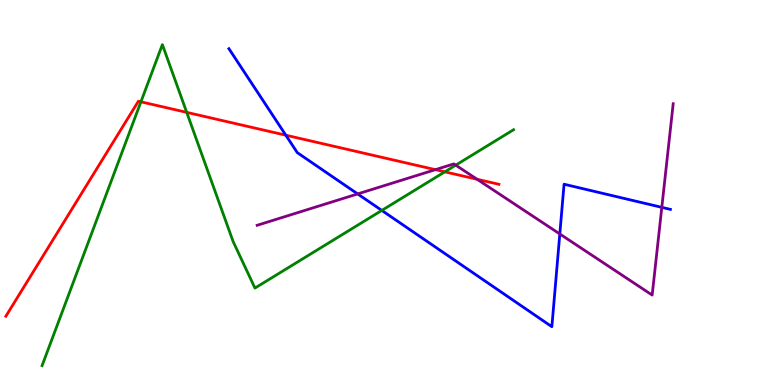[{'lines': ['blue', 'red'], 'intersections': [{'x': 3.69, 'y': 6.49}]}, {'lines': ['green', 'red'], 'intersections': [{'x': 1.82, 'y': 7.36}, {'x': 2.41, 'y': 7.08}, {'x': 5.74, 'y': 5.54}]}, {'lines': ['purple', 'red'], 'intersections': [{'x': 5.62, 'y': 5.59}, {'x': 6.16, 'y': 5.34}]}, {'lines': ['blue', 'green'], 'intersections': [{'x': 4.93, 'y': 4.53}]}, {'lines': ['blue', 'purple'], 'intersections': [{'x': 4.62, 'y': 4.96}, {'x': 7.22, 'y': 3.92}, {'x': 8.54, 'y': 4.61}]}, {'lines': ['green', 'purple'], 'intersections': [{'x': 5.88, 'y': 5.71}]}]